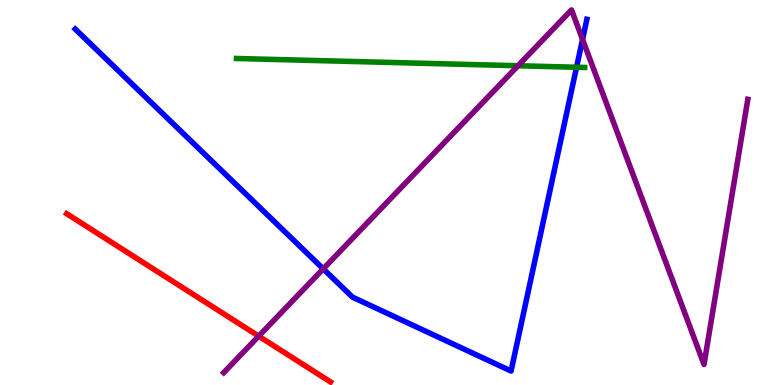[{'lines': ['blue', 'red'], 'intersections': []}, {'lines': ['green', 'red'], 'intersections': []}, {'lines': ['purple', 'red'], 'intersections': [{'x': 3.34, 'y': 1.27}]}, {'lines': ['blue', 'green'], 'intersections': [{'x': 7.44, 'y': 8.25}]}, {'lines': ['blue', 'purple'], 'intersections': [{'x': 4.17, 'y': 3.02}, {'x': 7.52, 'y': 8.98}]}, {'lines': ['green', 'purple'], 'intersections': [{'x': 6.68, 'y': 8.29}]}]